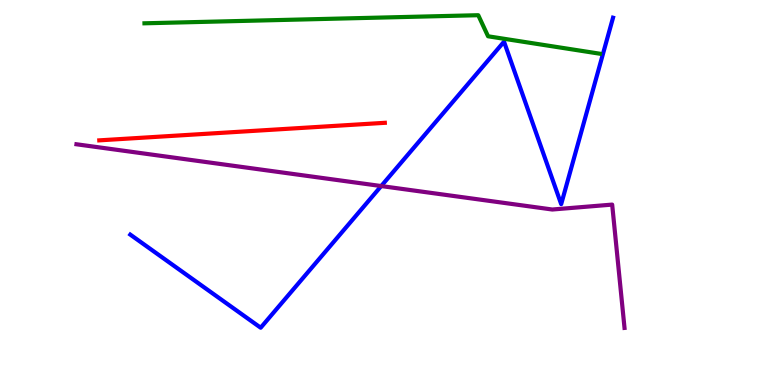[{'lines': ['blue', 'red'], 'intersections': []}, {'lines': ['green', 'red'], 'intersections': []}, {'lines': ['purple', 'red'], 'intersections': []}, {'lines': ['blue', 'green'], 'intersections': []}, {'lines': ['blue', 'purple'], 'intersections': [{'x': 4.92, 'y': 5.17}]}, {'lines': ['green', 'purple'], 'intersections': []}]